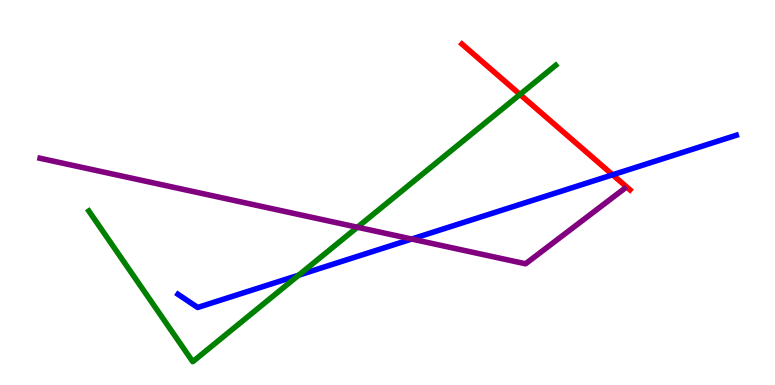[{'lines': ['blue', 'red'], 'intersections': [{'x': 7.9, 'y': 5.46}]}, {'lines': ['green', 'red'], 'intersections': [{'x': 6.71, 'y': 7.55}]}, {'lines': ['purple', 'red'], 'intersections': []}, {'lines': ['blue', 'green'], 'intersections': [{'x': 3.85, 'y': 2.85}]}, {'lines': ['blue', 'purple'], 'intersections': [{'x': 5.31, 'y': 3.79}]}, {'lines': ['green', 'purple'], 'intersections': [{'x': 4.61, 'y': 4.1}]}]